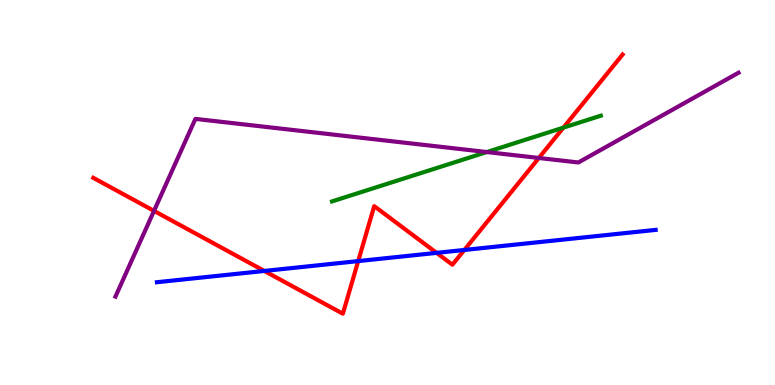[{'lines': ['blue', 'red'], 'intersections': [{'x': 3.41, 'y': 2.96}, {'x': 4.62, 'y': 3.22}, {'x': 5.63, 'y': 3.43}, {'x': 5.99, 'y': 3.51}]}, {'lines': ['green', 'red'], 'intersections': [{'x': 7.27, 'y': 6.68}]}, {'lines': ['purple', 'red'], 'intersections': [{'x': 1.99, 'y': 4.52}, {'x': 6.95, 'y': 5.9}]}, {'lines': ['blue', 'green'], 'intersections': []}, {'lines': ['blue', 'purple'], 'intersections': []}, {'lines': ['green', 'purple'], 'intersections': [{'x': 6.28, 'y': 6.05}]}]